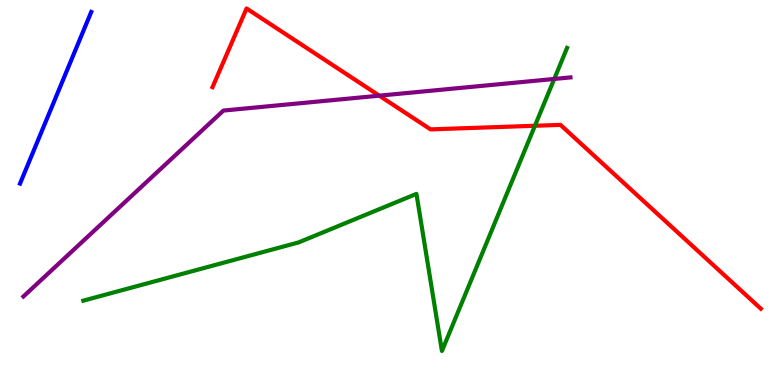[{'lines': ['blue', 'red'], 'intersections': []}, {'lines': ['green', 'red'], 'intersections': [{'x': 6.9, 'y': 6.73}]}, {'lines': ['purple', 'red'], 'intersections': [{'x': 4.89, 'y': 7.51}]}, {'lines': ['blue', 'green'], 'intersections': []}, {'lines': ['blue', 'purple'], 'intersections': []}, {'lines': ['green', 'purple'], 'intersections': [{'x': 7.15, 'y': 7.95}]}]